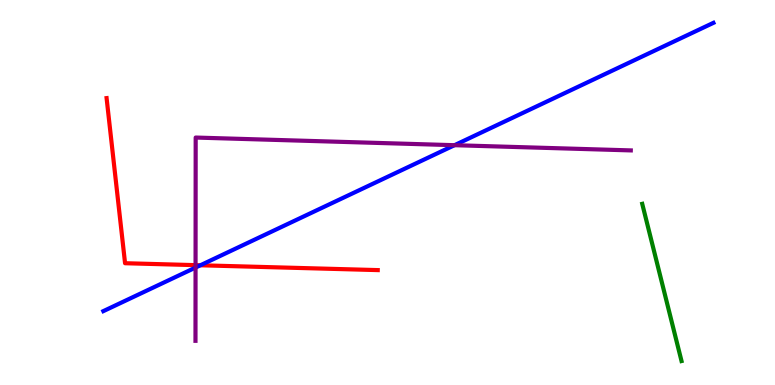[{'lines': ['blue', 'red'], 'intersections': [{'x': 2.59, 'y': 3.11}]}, {'lines': ['green', 'red'], 'intersections': []}, {'lines': ['purple', 'red'], 'intersections': [{'x': 2.52, 'y': 3.11}]}, {'lines': ['blue', 'green'], 'intersections': []}, {'lines': ['blue', 'purple'], 'intersections': [{'x': 2.52, 'y': 3.05}, {'x': 5.86, 'y': 6.23}]}, {'lines': ['green', 'purple'], 'intersections': []}]